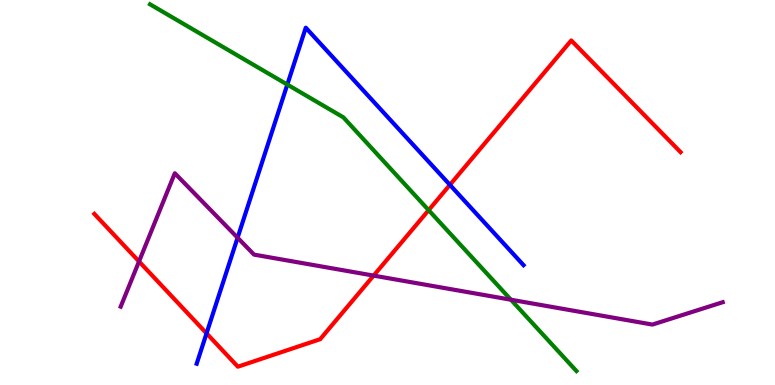[{'lines': ['blue', 'red'], 'intersections': [{'x': 2.67, 'y': 1.34}, {'x': 5.81, 'y': 5.2}]}, {'lines': ['green', 'red'], 'intersections': [{'x': 5.53, 'y': 4.54}]}, {'lines': ['purple', 'red'], 'intersections': [{'x': 1.79, 'y': 3.21}, {'x': 4.82, 'y': 2.84}]}, {'lines': ['blue', 'green'], 'intersections': [{'x': 3.71, 'y': 7.8}]}, {'lines': ['blue', 'purple'], 'intersections': [{'x': 3.07, 'y': 3.83}]}, {'lines': ['green', 'purple'], 'intersections': [{'x': 6.59, 'y': 2.21}]}]